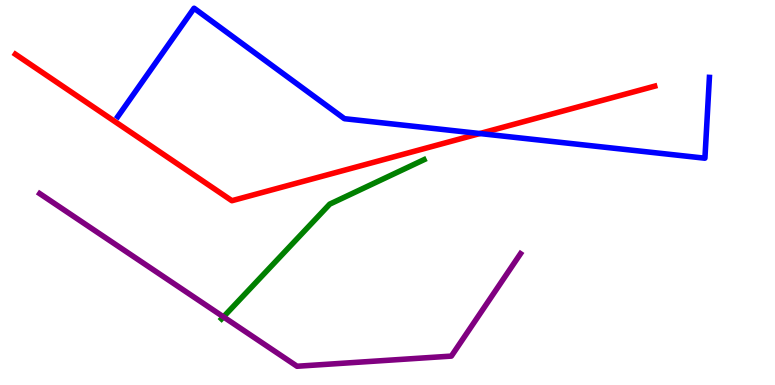[{'lines': ['blue', 'red'], 'intersections': [{'x': 6.19, 'y': 6.53}]}, {'lines': ['green', 'red'], 'intersections': []}, {'lines': ['purple', 'red'], 'intersections': []}, {'lines': ['blue', 'green'], 'intersections': []}, {'lines': ['blue', 'purple'], 'intersections': []}, {'lines': ['green', 'purple'], 'intersections': [{'x': 2.88, 'y': 1.77}]}]